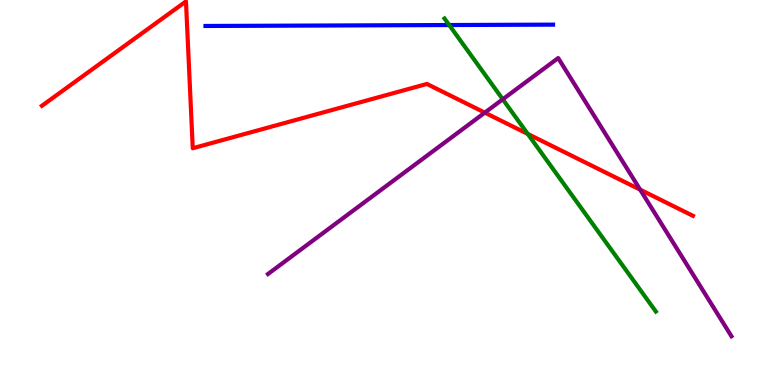[{'lines': ['blue', 'red'], 'intersections': []}, {'lines': ['green', 'red'], 'intersections': [{'x': 6.81, 'y': 6.52}]}, {'lines': ['purple', 'red'], 'intersections': [{'x': 6.26, 'y': 7.07}, {'x': 8.26, 'y': 5.07}]}, {'lines': ['blue', 'green'], 'intersections': [{'x': 5.8, 'y': 9.35}]}, {'lines': ['blue', 'purple'], 'intersections': []}, {'lines': ['green', 'purple'], 'intersections': [{'x': 6.49, 'y': 7.42}]}]